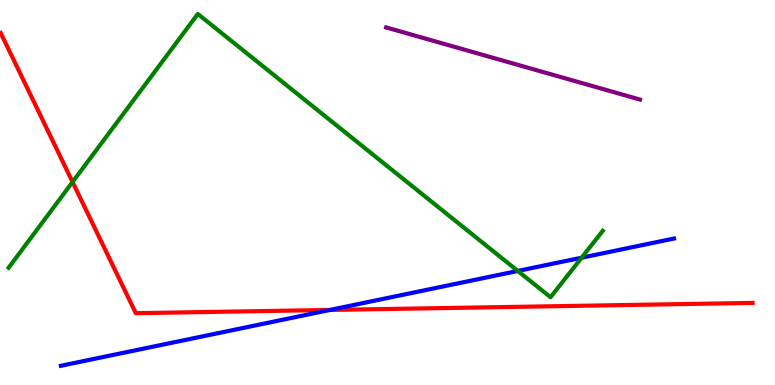[{'lines': ['blue', 'red'], 'intersections': [{'x': 4.26, 'y': 1.95}]}, {'lines': ['green', 'red'], 'intersections': [{'x': 0.936, 'y': 5.27}]}, {'lines': ['purple', 'red'], 'intersections': []}, {'lines': ['blue', 'green'], 'intersections': [{'x': 6.68, 'y': 2.96}, {'x': 7.5, 'y': 3.31}]}, {'lines': ['blue', 'purple'], 'intersections': []}, {'lines': ['green', 'purple'], 'intersections': []}]